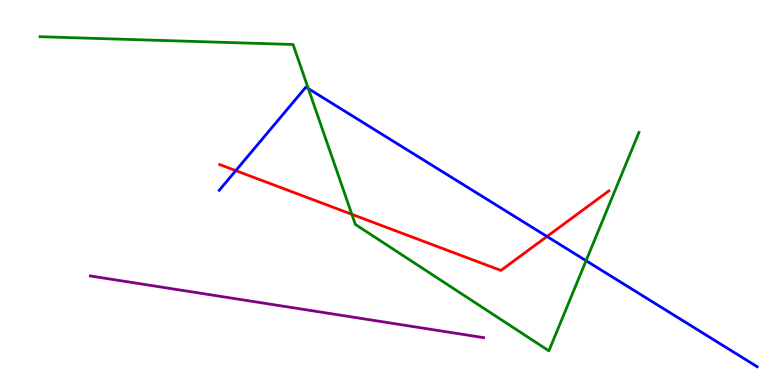[{'lines': ['blue', 'red'], 'intersections': [{'x': 3.04, 'y': 5.57}, {'x': 7.06, 'y': 3.86}]}, {'lines': ['green', 'red'], 'intersections': [{'x': 4.54, 'y': 4.43}]}, {'lines': ['purple', 'red'], 'intersections': []}, {'lines': ['blue', 'green'], 'intersections': [{'x': 3.98, 'y': 7.7}, {'x': 7.56, 'y': 3.23}]}, {'lines': ['blue', 'purple'], 'intersections': []}, {'lines': ['green', 'purple'], 'intersections': []}]